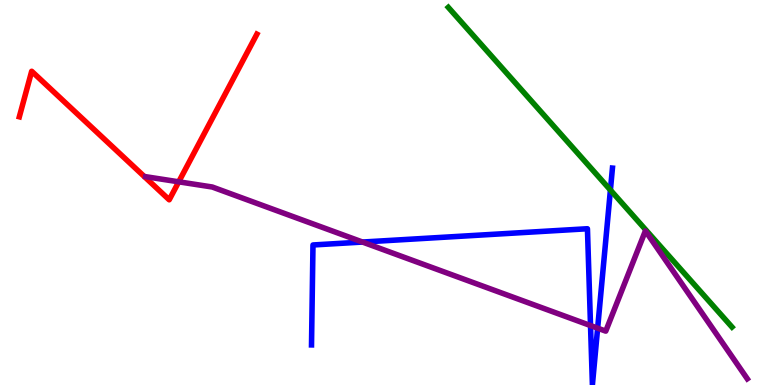[{'lines': ['blue', 'red'], 'intersections': []}, {'lines': ['green', 'red'], 'intersections': []}, {'lines': ['purple', 'red'], 'intersections': [{'x': 2.31, 'y': 5.28}]}, {'lines': ['blue', 'green'], 'intersections': [{'x': 7.88, 'y': 5.06}]}, {'lines': ['blue', 'purple'], 'intersections': [{'x': 4.68, 'y': 3.71}, {'x': 7.62, 'y': 1.54}, {'x': 7.71, 'y': 1.48}]}, {'lines': ['green', 'purple'], 'intersections': []}]